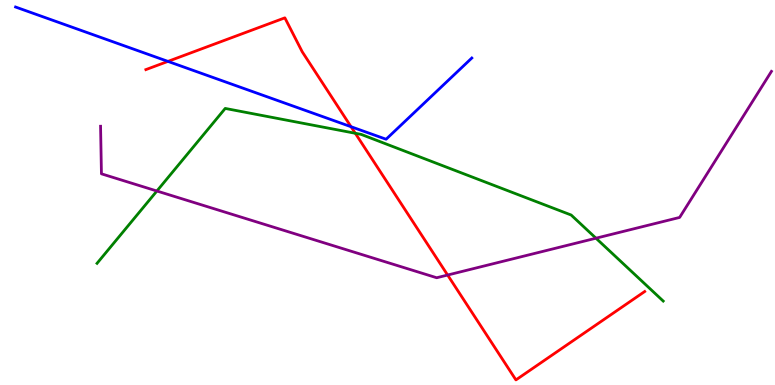[{'lines': ['blue', 'red'], 'intersections': [{'x': 2.17, 'y': 8.41}, {'x': 4.53, 'y': 6.71}]}, {'lines': ['green', 'red'], 'intersections': [{'x': 4.58, 'y': 6.54}]}, {'lines': ['purple', 'red'], 'intersections': [{'x': 5.78, 'y': 2.86}]}, {'lines': ['blue', 'green'], 'intersections': []}, {'lines': ['blue', 'purple'], 'intersections': []}, {'lines': ['green', 'purple'], 'intersections': [{'x': 2.02, 'y': 5.04}, {'x': 7.69, 'y': 3.81}]}]